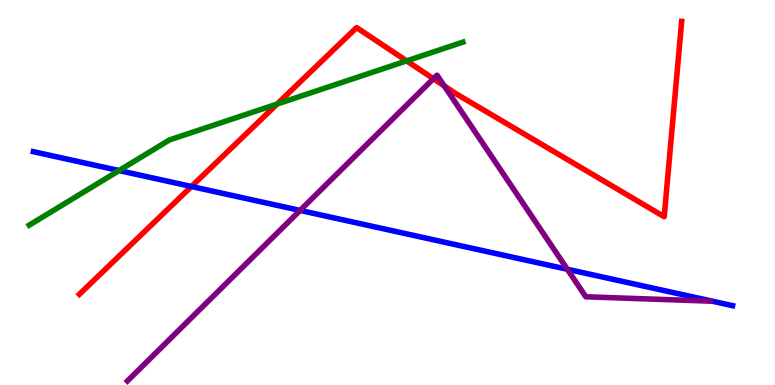[{'lines': ['blue', 'red'], 'intersections': [{'x': 2.47, 'y': 5.16}]}, {'lines': ['green', 'red'], 'intersections': [{'x': 3.58, 'y': 7.3}, {'x': 5.25, 'y': 8.42}]}, {'lines': ['purple', 'red'], 'intersections': [{'x': 5.59, 'y': 7.96}, {'x': 5.73, 'y': 7.77}]}, {'lines': ['blue', 'green'], 'intersections': [{'x': 1.54, 'y': 5.57}]}, {'lines': ['blue', 'purple'], 'intersections': [{'x': 3.87, 'y': 4.53}, {'x': 7.32, 'y': 3.01}]}, {'lines': ['green', 'purple'], 'intersections': []}]